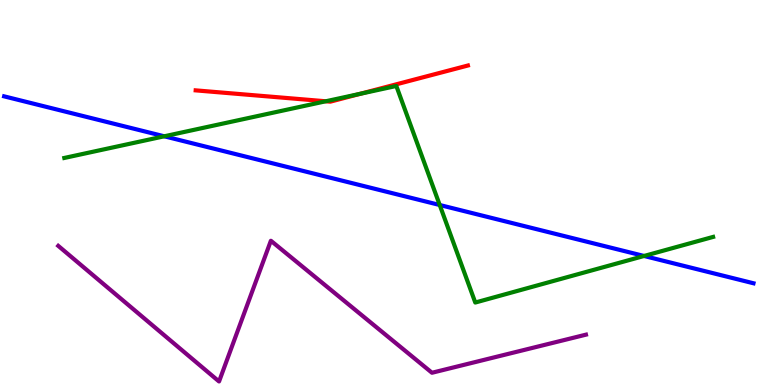[{'lines': ['blue', 'red'], 'intersections': []}, {'lines': ['green', 'red'], 'intersections': [{'x': 4.2, 'y': 7.37}, {'x': 4.65, 'y': 7.56}]}, {'lines': ['purple', 'red'], 'intersections': []}, {'lines': ['blue', 'green'], 'intersections': [{'x': 2.12, 'y': 6.46}, {'x': 5.67, 'y': 4.68}, {'x': 8.31, 'y': 3.35}]}, {'lines': ['blue', 'purple'], 'intersections': []}, {'lines': ['green', 'purple'], 'intersections': []}]